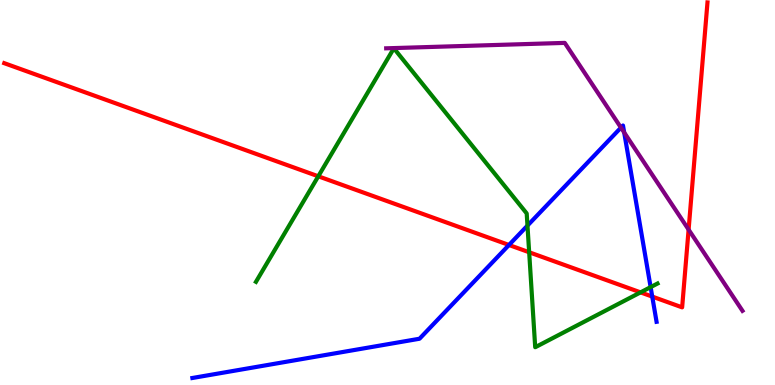[{'lines': ['blue', 'red'], 'intersections': [{'x': 6.57, 'y': 3.64}, {'x': 8.42, 'y': 2.3}]}, {'lines': ['green', 'red'], 'intersections': [{'x': 4.11, 'y': 5.42}, {'x': 6.83, 'y': 3.45}, {'x': 8.27, 'y': 2.41}]}, {'lines': ['purple', 'red'], 'intersections': [{'x': 8.89, 'y': 4.04}]}, {'lines': ['blue', 'green'], 'intersections': [{'x': 6.81, 'y': 4.14}, {'x': 8.4, 'y': 2.54}]}, {'lines': ['blue', 'purple'], 'intersections': [{'x': 8.01, 'y': 6.69}, {'x': 8.05, 'y': 6.56}]}, {'lines': ['green', 'purple'], 'intersections': []}]